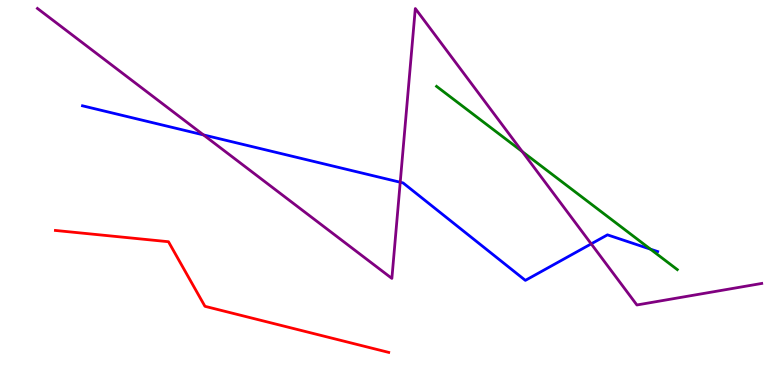[{'lines': ['blue', 'red'], 'intersections': []}, {'lines': ['green', 'red'], 'intersections': []}, {'lines': ['purple', 'red'], 'intersections': []}, {'lines': ['blue', 'green'], 'intersections': [{'x': 8.39, 'y': 3.53}]}, {'lines': ['blue', 'purple'], 'intersections': [{'x': 2.63, 'y': 6.5}, {'x': 5.16, 'y': 5.27}, {'x': 7.63, 'y': 3.67}]}, {'lines': ['green', 'purple'], 'intersections': [{'x': 6.74, 'y': 6.06}]}]